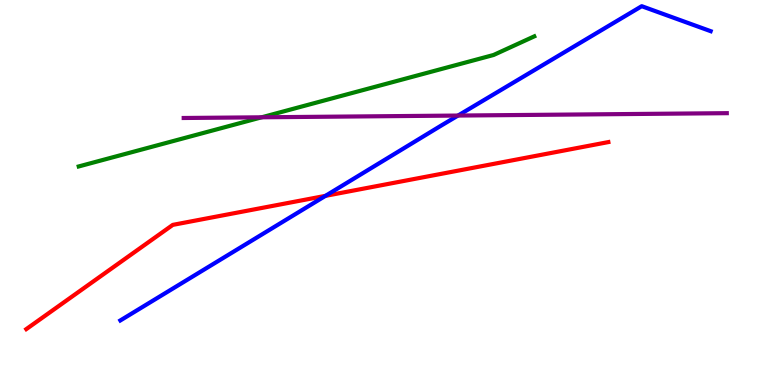[{'lines': ['blue', 'red'], 'intersections': [{'x': 4.2, 'y': 4.91}]}, {'lines': ['green', 'red'], 'intersections': []}, {'lines': ['purple', 'red'], 'intersections': []}, {'lines': ['blue', 'green'], 'intersections': []}, {'lines': ['blue', 'purple'], 'intersections': [{'x': 5.91, 'y': 7.0}]}, {'lines': ['green', 'purple'], 'intersections': [{'x': 3.38, 'y': 6.95}]}]